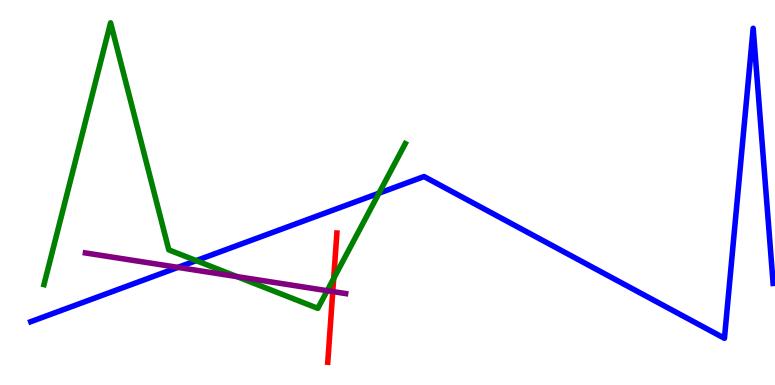[{'lines': ['blue', 'red'], 'intersections': []}, {'lines': ['green', 'red'], 'intersections': [{'x': 4.31, 'y': 2.77}]}, {'lines': ['purple', 'red'], 'intersections': [{'x': 4.29, 'y': 2.43}]}, {'lines': ['blue', 'green'], 'intersections': [{'x': 2.53, 'y': 3.23}, {'x': 4.89, 'y': 4.98}]}, {'lines': ['blue', 'purple'], 'intersections': [{'x': 2.3, 'y': 3.06}]}, {'lines': ['green', 'purple'], 'intersections': [{'x': 3.06, 'y': 2.82}, {'x': 4.22, 'y': 2.45}]}]